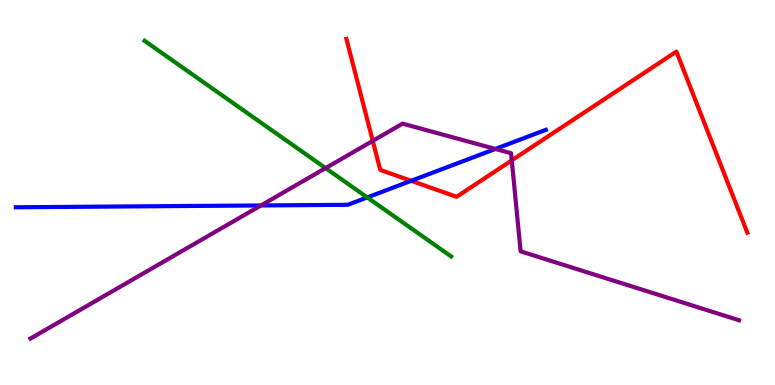[{'lines': ['blue', 'red'], 'intersections': [{'x': 5.31, 'y': 5.3}]}, {'lines': ['green', 'red'], 'intersections': []}, {'lines': ['purple', 'red'], 'intersections': [{'x': 4.81, 'y': 6.34}, {'x': 6.6, 'y': 5.84}]}, {'lines': ['blue', 'green'], 'intersections': [{'x': 4.74, 'y': 4.87}]}, {'lines': ['blue', 'purple'], 'intersections': [{'x': 3.37, 'y': 4.66}, {'x': 6.39, 'y': 6.13}]}, {'lines': ['green', 'purple'], 'intersections': [{'x': 4.2, 'y': 5.63}]}]